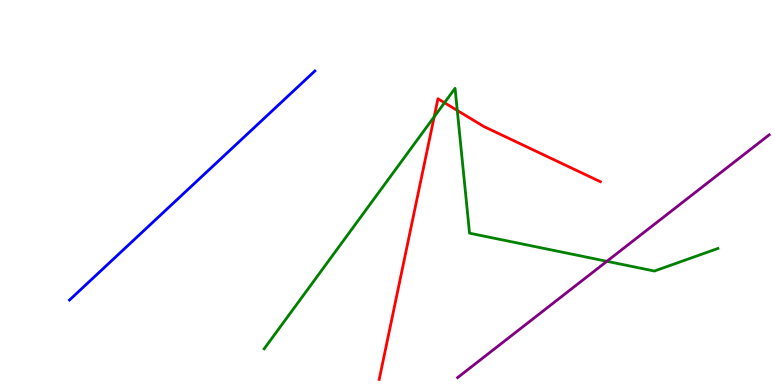[{'lines': ['blue', 'red'], 'intersections': []}, {'lines': ['green', 'red'], 'intersections': [{'x': 5.6, 'y': 6.97}, {'x': 5.74, 'y': 7.33}, {'x': 5.9, 'y': 7.13}]}, {'lines': ['purple', 'red'], 'intersections': []}, {'lines': ['blue', 'green'], 'intersections': []}, {'lines': ['blue', 'purple'], 'intersections': []}, {'lines': ['green', 'purple'], 'intersections': [{'x': 7.83, 'y': 3.21}]}]